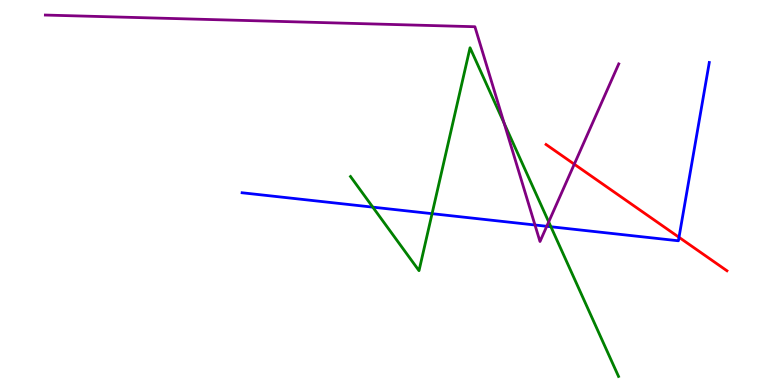[{'lines': ['blue', 'red'], 'intersections': [{'x': 8.76, 'y': 3.84}]}, {'lines': ['green', 'red'], 'intersections': []}, {'lines': ['purple', 'red'], 'intersections': [{'x': 7.41, 'y': 5.74}]}, {'lines': ['blue', 'green'], 'intersections': [{'x': 4.81, 'y': 4.62}, {'x': 5.58, 'y': 4.45}, {'x': 7.11, 'y': 4.11}]}, {'lines': ['blue', 'purple'], 'intersections': [{'x': 6.9, 'y': 4.16}, {'x': 7.05, 'y': 4.12}]}, {'lines': ['green', 'purple'], 'intersections': [{'x': 6.51, 'y': 6.8}, {'x': 7.08, 'y': 4.24}]}]